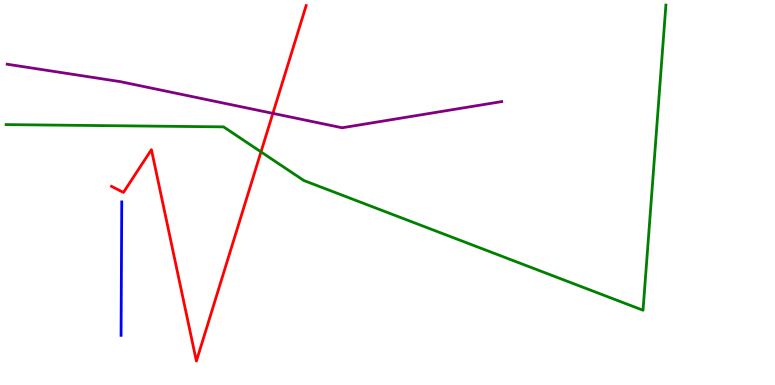[{'lines': ['blue', 'red'], 'intersections': []}, {'lines': ['green', 'red'], 'intersections': [{'x': 3.37, 'y': 6.06}]}, {'lines': ['purple', 'red'], 'intersections': [{'x': 3.52, 'y': 7.06}]}, {'lines': ['blue', 'green'], 'intersections': []}, {'lines': ['blue', 'purple'], 'intersections': []}, {'lines': ['green', 'purple'], 'intersections': []}]